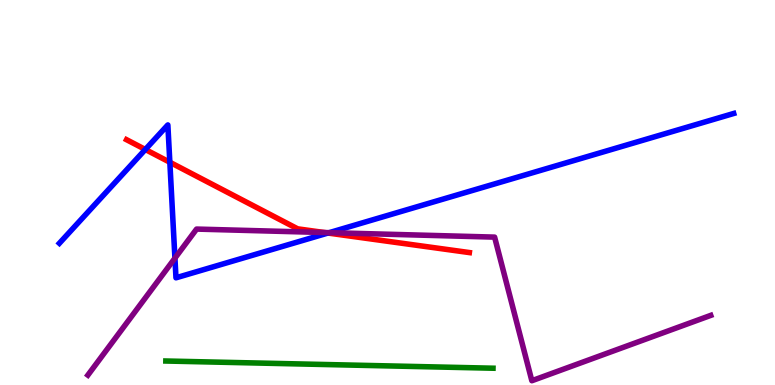[{'lines': ['blue', 'red'], 'intersections': [{'x': 1.88, 'y': 6.12}, {'x': 2.19, 'y': 5.79}, {'x': 4.23, 'y': 3.95}]}, {'lines': ['green', 'red'], 'intersections': []}, {'lines': ['purple', 'red'], 'intersections': [{'x': 4.18, 'y': 3.96}]}, {'lines': ['blue', 'green'], 'intersections': []}, {'lines': ['blue', 'purple'], 'intersections': [{'x': 2.26, 'y': 3.29}, {'x': 4.25, 'y': 3.96}]}, {'lines': ['green', 'purple'], 'intersections': []}]